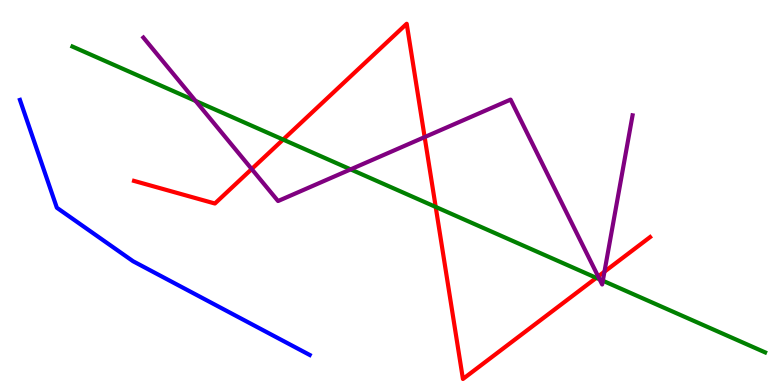[{'lines': ['blue', 'red'], 'intersections': []}, {'lines': ['green', 'red'], 'intersections': [{'x': 3.65, 'y': 6.37}, {'x': 5.62, 'y': 4.63}, {'x': 7.69, 'y': 2.78}]}, {'lines': ['purple', 'red'], 'intersections': [{'x': 3.25, 'y': 5.61}, {'x': 5.48, 'y': 6.44}, {'x': 7.72, 'y': 2.82}, {'x': 7.8, 'y': 2.94}]}, {'lines': ['blue', 'green'], 'intersections': []}, {'lines': ['blue', 'purple'], 'intersections': []}, {'lines': ['green', 'purple'], 'intersections': [{'x': 2.52, 'y': 7.38}, {'x': 4.52, 'y': 5.6}, {'x': 7.74, 'y': 2.75}, {'x': 7.78, 'y': 2.71}]}]